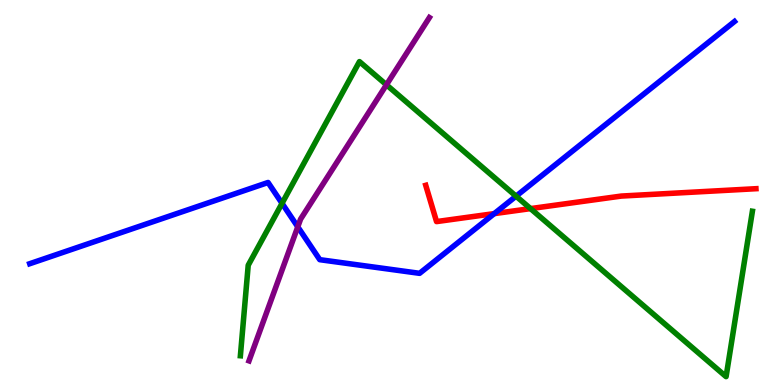[{'lines': ['blue', 'red'], 'intersections': [{'x': 6.38, 'y': 4.45}]}, {'lines': ['green', 'red'], 'intersections': [{'x': 6.85, 'y': 4.58}]}, {'lines': ['purple', 'red'], 'intersections': []}, {'lines': ['blue', 'green'], 'intersections': [{'x': 3.64, 'y': 4.72}, {'x': 6.66, 'y': 4.9}]}, {'lines': ['blue', 'purple'], 'intersections': [{'x': 3.84, 'y': 4.11}]}, {'lines': ['green', 'purple'], 'intersections': [{'x': 4.99, 'y': 7.8}]}]